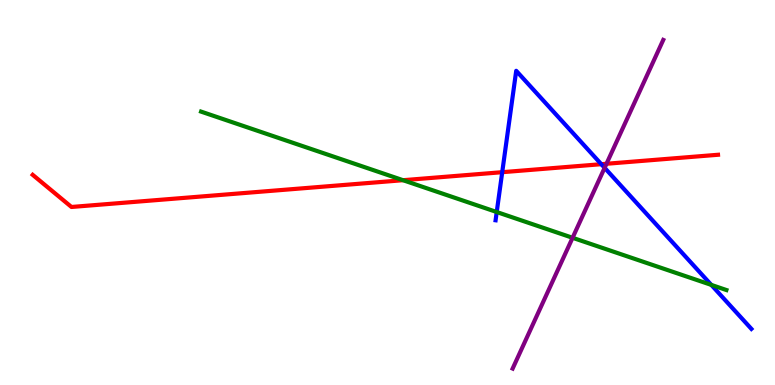[{'lines': ['blue', 'red'], 'intersections': [{'x': 6.48, 'y': 5.53}, {'x': 7.76, 'y': 5.74}]}, {'lines': ['green', 'red'], 'intersections': [{'x': 5.2, 'y': 5.32}]}, {'lines': ['purple', 'red'], 'intersections': [{'x': 7.83, 'y': 5.75}]}, {'lines': ['blue', 'green'], 'intersections': [{'x': 6.41, 'y': 4.49}, {'x': 9.18, 'y': 2.6}]}, {'lines': ['blue', 'purple'], 'intersections': [{'x': 7.8, 'y': 5.64}]}, {'lines': ['green', 'purple'], 'intersections': [{'x': 7.39, 'y': 3.82}]}]